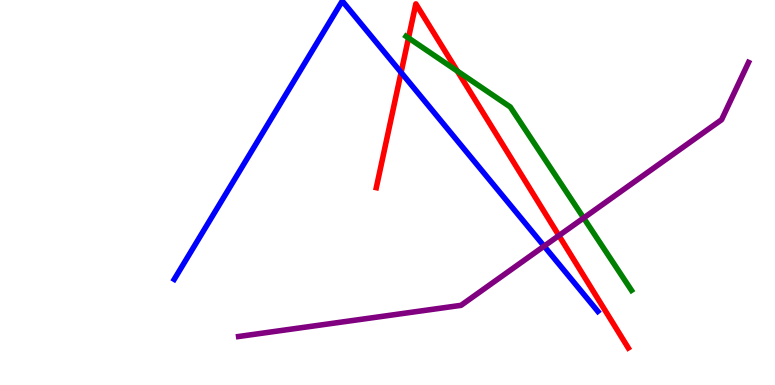[{'lines': ['blue', 'red'], 'intersections': [{'x': 5.18, 'y': 8.12}]}, {'lines': ['green', 'red'], 'intersections': [{'x': 5.27, 'y': 9.01}, {'x': 5.9, 'y': 8.15}]}, {'lines': ['purple', 'red'], 'intersections': [{'x': 7.21, 'y': 3.88}]}, {'lines': ['blue', 'green'], 'intersections': []}, {'lines': ['blue', 'purple'], 'intersections': [{'x': 7.02, 'y': 3.61}]}, {'lines': ['green', 'purple'], 'intersections': [{'x': 7.53, 'y': 4.34}]}]